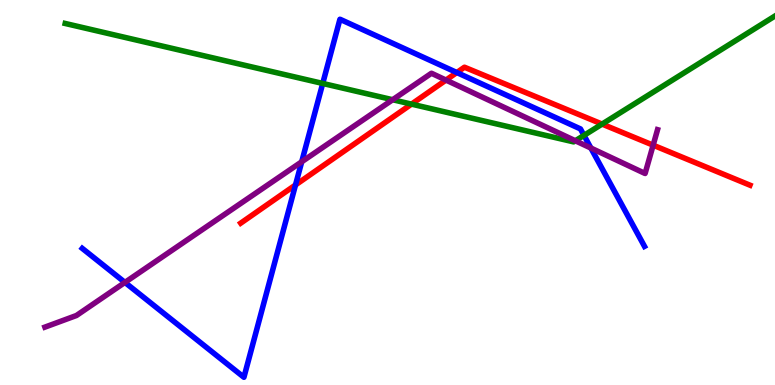[{'lines': ['blue', 'red'], 'intersections': [{'x': 3.81, 'y': 5.2}, {'x': 5.89, 'y': 8.12}]}, {'lines': ['green', 'red'], 'intersections': [{'x': 5.31, 'y': 7.3}, {'x': 7.77, 'y': 6.78}]}, {'lines': ['purple', 'red'], 'intersections': [{'x': 5.75, 'y': 7.92}, {'x': 8.43, 'y': 6.23}]}, {'lines': ['blue', 'green'], 'intersections': [{'x': 4.16, 'y': 7.83}, {'x': 7.54, 'y': 6.48}]}, {'lines': ['blue', 'purple'], 'intersections': [{'x': 1.61, 'y': 2.66}, {'x': 3.89, 'y': 5.8}, {'x': 7.62, 'y': 6.15}]}, {'lines': ['green', 'purple'], 'intersections': [{'x': 5.07, 'y': 7.41}, {'x': 7.42, 'y': 6.34}]}]